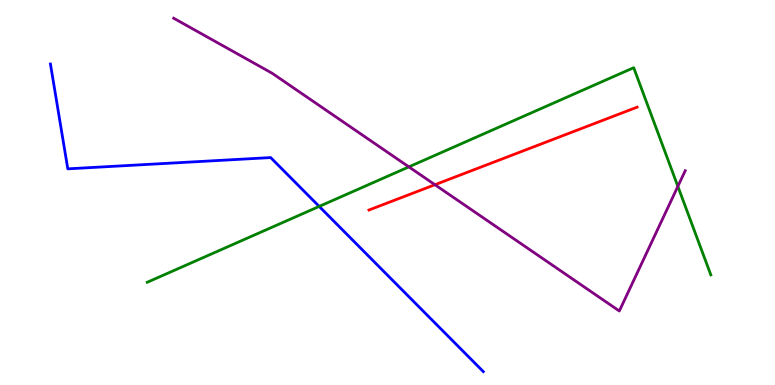[{'lines': ['blue', 'red'], 'intersections': []}, {'lines': ['green', 'red'], 'intersections': []}, {'lines': ['purple', 'red'], 'intersections': [{'x': 5.61, 'y': 5.2}]}, {'lines': ['blue', 'green'], 'intersections': [{'x': 4.12, 'y': 4.64}]}, {'lines': ['blue', 'purple'], 'intersections': []}, {'lines': ['green', 'purple'], 'intersections': [{'x': 5.28, 'y': 5.67}, {'x': 8.75, 'y': 5.16}]}]